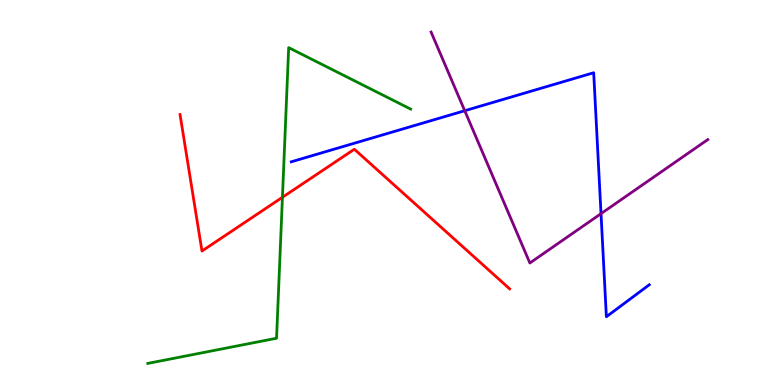[{'lines': ['blue', 'red'], 'intersections': []}, {'lines': ['green', 'red'], 'intersections': [{'x': 3.64, 'y': 4.88}]}, {'lines': ['purple', 'red'], 'intersections': []}, {'lines': ['blue', 'green'], 'intersections': []}, {'lines': ['blue', 'purple'], 'intersections': [{'x': 6.0, 'y': 7.12}, {'x': 7.76, 'y': 4.45}]}, {'lines': ['green', 'purple'], 'intersections': []}]